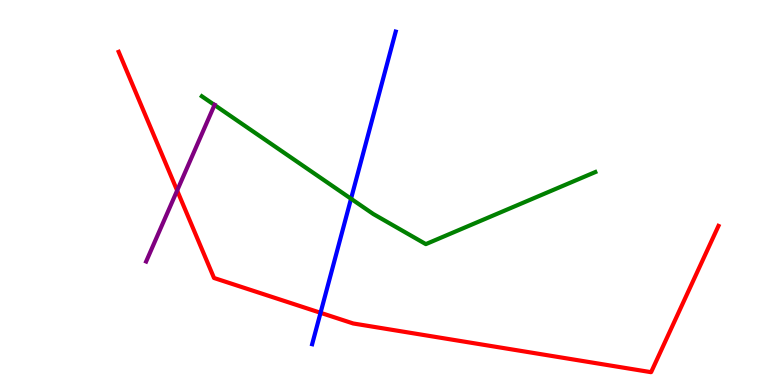[{'lines': ['blue', 'red'], 'intersections': [{'x': 4.14, 'y': 1.88}]}, {'lines': ['green', 'red'], 'intersections': []}, {'lines': ['purple', 'red'], 'intersections': [{'x': 2.29, 'y': 5.05}]}, {'lines': ['blue', 'green'], 'intersections': [{'x': 4.53, 'y': 4.84}]}, {'lines': ['blue', 'purple'], 'intersections': []}, {'lines': ['green', 'purple'], 'intersections': [{'x': 2.77, 'y': 7.27}]}]